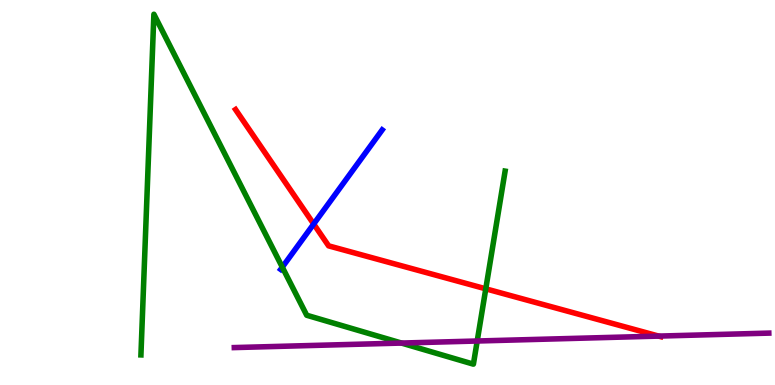[{'lines': ['blue', 'red'], 'intersections': [{'x': 4.05, 'y': 4.18}]}, {'lines': ['green', 'red'], 'intersections': [{'x': 6.27, 'y': 2.5}]}, {'lines': ['purple', 'red'], 'intersections': [{'x': 8.5, 'y': 1.27}]}, {'lines': ['blue', 'green'], 'intersections': [{'x': 3.64, 'y': 3.06}]}, {'lines': ['blue', 'purple'], 'intersections': []}, {'lines': ['green', 'purple'], 'intersections': [{'x': 5.18, 'y': 1.09}, {'x': 6.16, 'y': 1.14}]}]